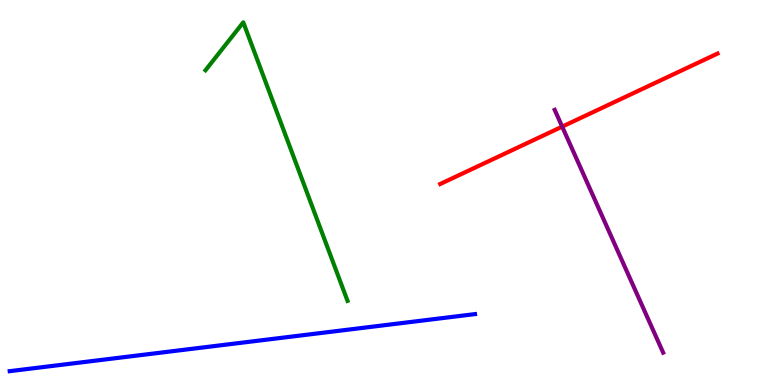[{'lines': ['blue', 'red'], 'intersections': []}, {'lines': ['green', 'red'], 'intersections': []}, {'lines': ['purple', 'red'], 'intersections': [{'x': 7.25, 'y': 6.71}]}, {'lines': ['blue', 'green'], 'intersections': []}, {'lines': ['blue', 'purple'], 'intersections': []}, {'lines': ['green', 'purple'], 'intersections': []}]